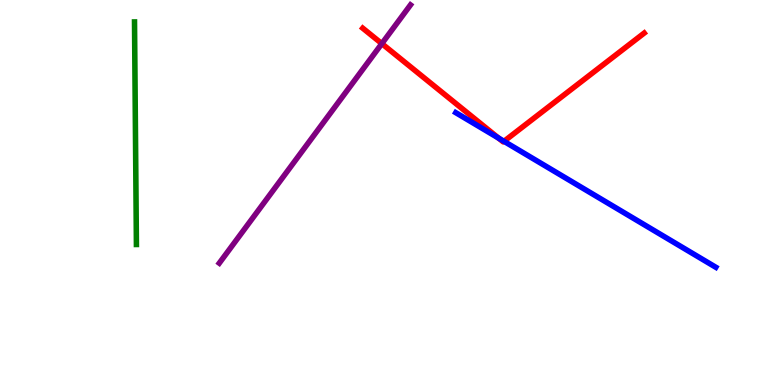[{'lines': ['blue', 'red'], 'intersections': [{'x': 6.43, 'y': 6.41}, {'x': 6.5, 'y': 6.33}]}, {'lines': ['green', 'red'], 'intersections': []}, {'lines': ['purple', 'red'], 'intersections': [{'x': 4.93, 'y': 8.87}]}, {'lines': ['blue', 'green'], 'intersections': []}, {'lines': ['blue', 'purple'], 'intersections': []}, {'lines': ['green', 'purple'], 'intersections': []}]